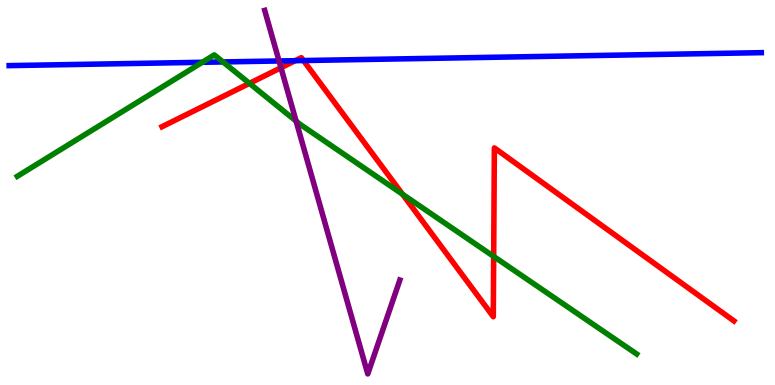[{'lines': ['blue', 'red'], 'intersections': [{'x': 3.81, 'y': 8.42}, {'x': 3.92, 'y': 8.43}]}, {'lines': ['green', 'red'], 'intersections': [{'x': 3.22, 'y': 7.83}, {'x': 5.19, 'y': 4.95}, {'x': 6.37, 'y': 3.34}]}, {'lines': ['purple', 'red'], 'intersections': [{'x': 3.63, 'y': 8.24}]}, {'lines': ['blue', 'green'], 'intersections': [{'x': 2.61, 'y': 8.38}, {'x': 2.88, 'y': 8.39}]}, {'lines': ['blue', 'purple'], 'intersections': [{'x': 3.6, 'y': 8.42}]}, {'lines': ['green', 'purple'], 'intersections': [{'x': 3.82, 'y': 6.85}]}]